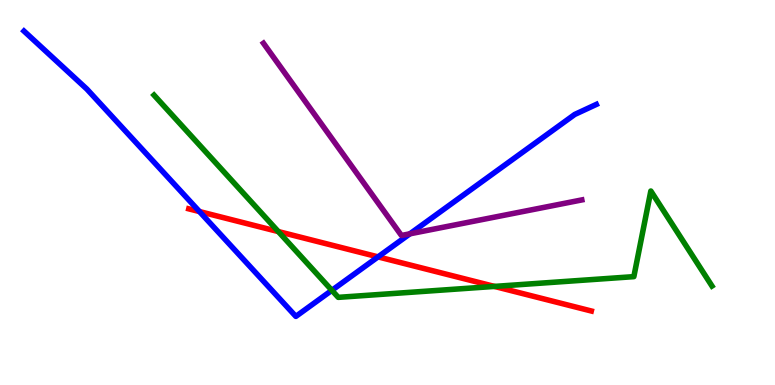[{'lines': ['blue', 'red'], 'intersections': [{'x': 2.57, 'y': 4.51}, {'x': 4.88, 'y': 3.33}]}, {'lines': ['green', 'red'], 'intersections': [{'x': 3.59, 'y': 3.99}, {'x': 6.38, 'y': 2.56}]}, {'lines': ['purple', 'red'], 'intersections': []}, {'lines': ['blue', 'green'], 'intersections': [{'x': 4.28, 'y': 2.46}]}, {'lines': ['blue', 'purple'], 'intersections': [{'x': 5.29, 'y': 3.93}]}, {'lines': ['green', 'purple'], 'intersections': []}]